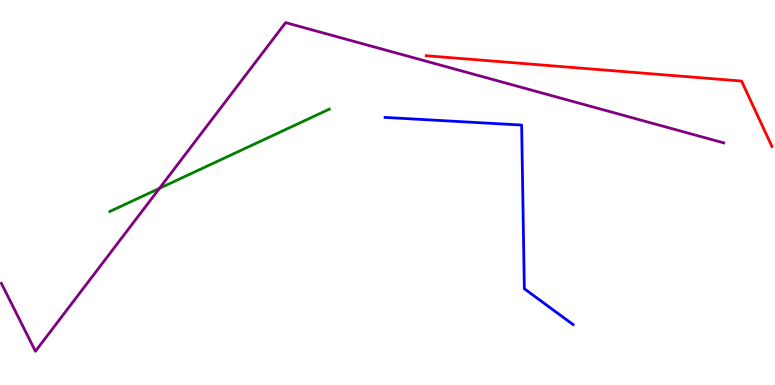[{'lines': ['blue', 'red'], 'intersections': []}, {'lines': ['green', 'red'], 'intersections': []}, {'lines': ['purple', 'red'], 'intersections': []}, {'lines': ['blue', 'green'], 'intersections': []}, {'lines': ['blue', 'purple'], 'intersections': []}, {'lines': ['green', 'purple'], 'intersections': [{'x': 2.06, 'y': 5.11}]}]